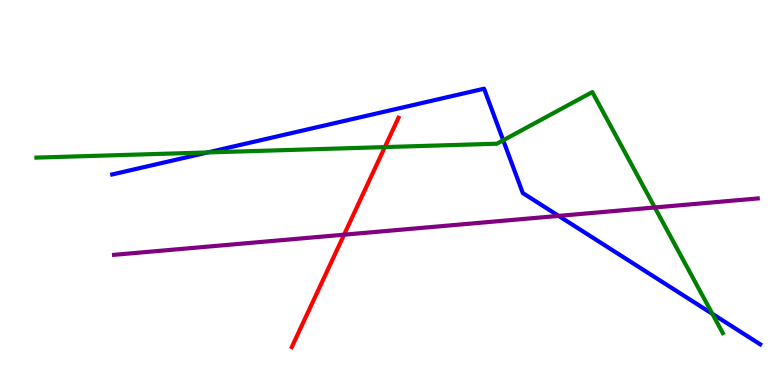[{'lines': ['blue', 'red'], 'intersections': []}, {'lines': ['green', 'red'], 'intersections': [{'x': 4.97, 'y': 6.18}]}, {'lines': ['purple', 'red'], 'intersections': [{'x': 4.44, 'y': 3.9}]}, {'lines': ['blue', 'green'], 'intersections': [{'x': 2.68, 'y': 6.04}, {'x': 6.49, 'y': 6.36}, {'x': 9.19, 'y': 1.85}]}, {'lines': ['blue', 'purple'], 'intersections': [{'x': 7.21, 'y': 4.39}]}, {'lines': ['green', 'purple'], 'intersections': [{'x': 8.45, 'y': 4.61}]}]